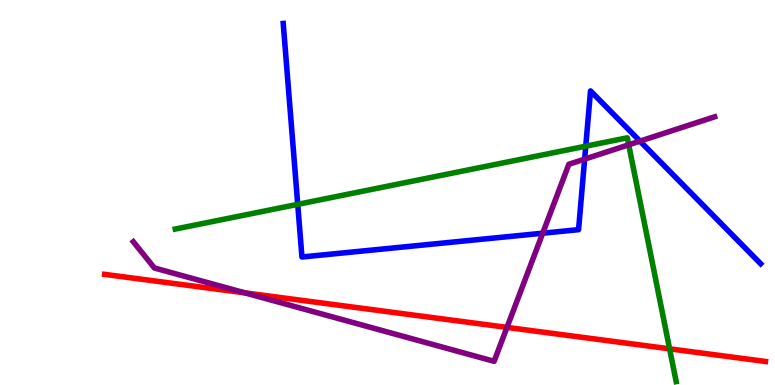[{'lines': ['blue', 'red'], 'intersections': []}, {'lines': ['green', 'red'], 'intersections': [{'x': 8.64, 'y': 0.939}]}, {'lines': ['purple', 'red'], 'intersections': [{'x': 3.16, 'y': 2.39}, {'x': 6.54, 'y': 1.5}]}, {'lines': ['blue', 'green'], 'intersections': [{'x': 3.84, 'y': 4.69}, {'x': 7.56, 'y': 6.2}]}, {'lines': ['blue', 'purple'], 'intersections': [{'x': 7.0, 'y': 3.94}, {'x': 7.54, 'y': 5.87}, {'x': 8.26, 'y': 6.33}]}, {'lines': ['green', 'purple'], 'intersections': [{'x': 8.11, 'y': 6.24}]}]